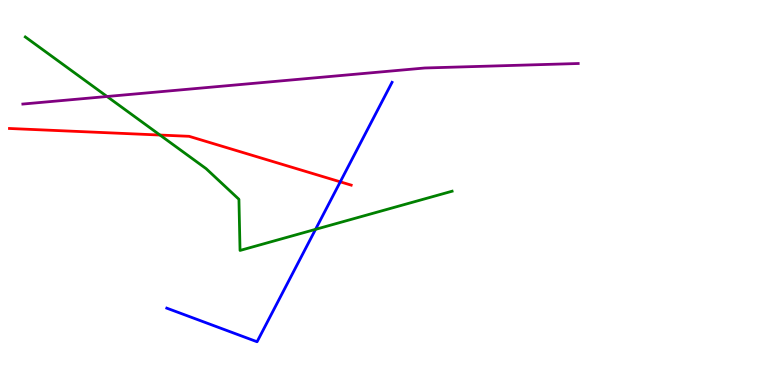[{'lines': ['blue', 'red'], 'intersections': [{'x': 4.39, 'y': 5.28}]}, {'lines': ['green', 'red'], 'intersections': [{'x': 2.06, 'y': 6.49}]}, {'lines': ['purple', 'red'], 'intersections': []}, {'lines': ['blue', 'green'], 'intersections': [{'x': 4.07, 'y': 4.04}]}, {'lines': ['blue', 'purple'], 'intersections': []}, {'lines': ['green', 'purple'], 'intersections': [{'x': 1.38, 'y': 7.49}]}]